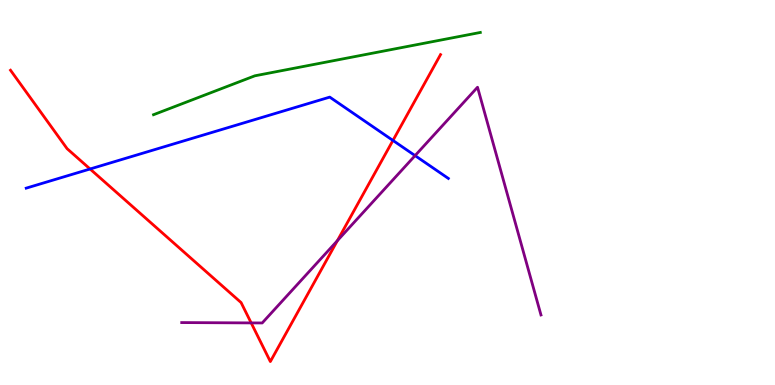[{'lines': ['blue', 'red'], 'intersections': [{'x': 1.16, 'y': 5.61}, {'x': 5.07, 'y': 6.35}]}, {'lines': ['green', 'red'], 'intersections': []}, {'lines': ['purple', 'red'], 'intersections': [{'x': 3.24, 'y': 1.61}, {'x': 4.35, 'y': 3.75}]}, {'lines': ['blue', 'green'], 'intersections': []}, {'lines': ['blue', 'purple'], 'intersections': [{'x': 5.36, 'y': 5.96}]}, {'lines': ['green', 'purple'], 'intersections': []}]